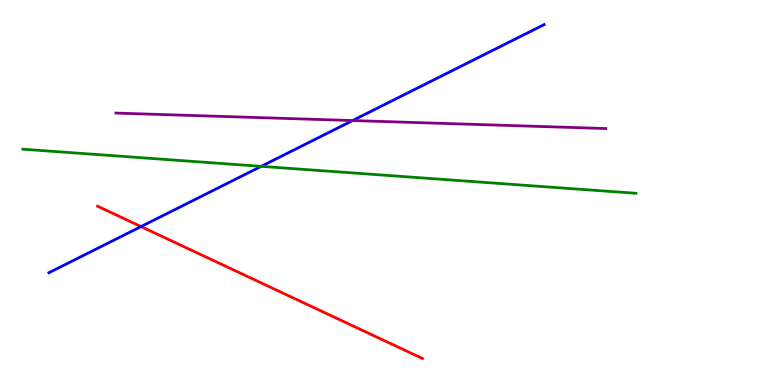[{'lines': ['blue', 'red'], 'intersections': [{'x': 1.82, 'y': 4.12}]}, {'lines': ['green', 'red'], 'intersections': []}, {'lines': ['purple', 'red'], 'intersections': []}, {'lines': ['blue', 'green'], 'intersections': [{'x': 3.37, 'y': 5.68}]}, {'lines': ['blue', 'purple'], 'intersections': [{'x': 4.55, 'y': 6.87}]}, {'lines': ['green', 'purple'], 'intersections': []}]